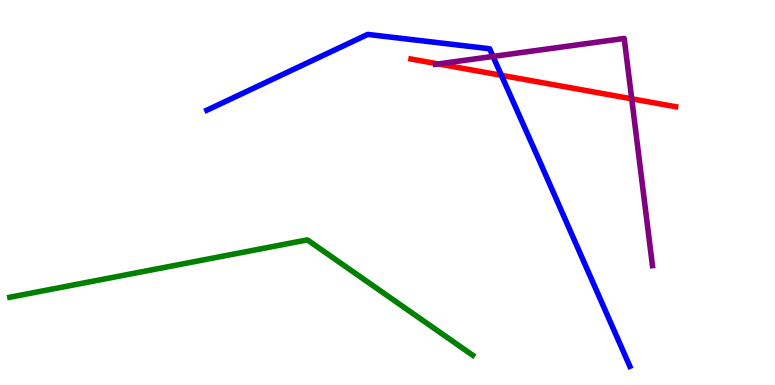[{'lines': ['blue', 'red'], 'intersections': [{'x': 6.47, 'y': 8.04}]}, {'lines': ['green', 'red'], 'intersections': []}, {'lines': ['purple', 'red'], 'intersections': [{'x': 5.65, 'y': 8.34}, {'x': 8.15, 'y': 7.43}]}, {'lines': ['blue', 'green'], 'intersections': []}, {'lines': ['blue', 'purple'], 'intersections': [{'x': 6.36, 'y': 8.53}]}, {'lines': ['green', 'purple'], 'intersections': []}]